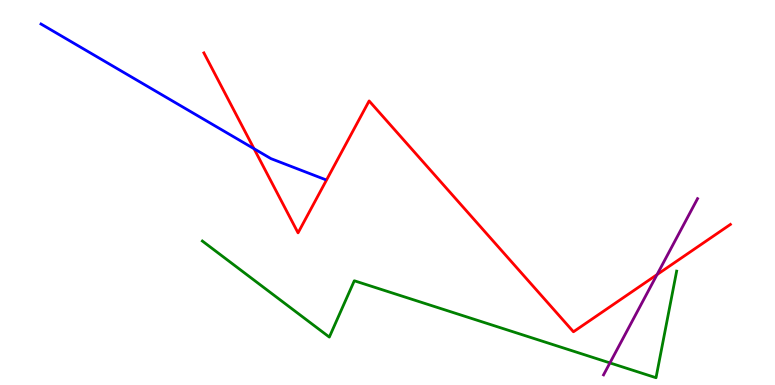[{'lines': ['blue', 'red'], 'intersections': [{'x': 3.28, 'y': 6.14}]}, {'lines': ['green', 'red'], 'intersections': []}, {'lines': ['purple', 'red'], 'intersections': [{'x': 8.48, 'y': 2.87}]}, {'lines': ['blue', 'green'], 'intersections': []}, {'lines': ['blue', 'purple'], 'intersections': []}, {'lines': ['green', 'purple'], 'intersections': [{'x': 7.87, 'y': 0.574}]}]